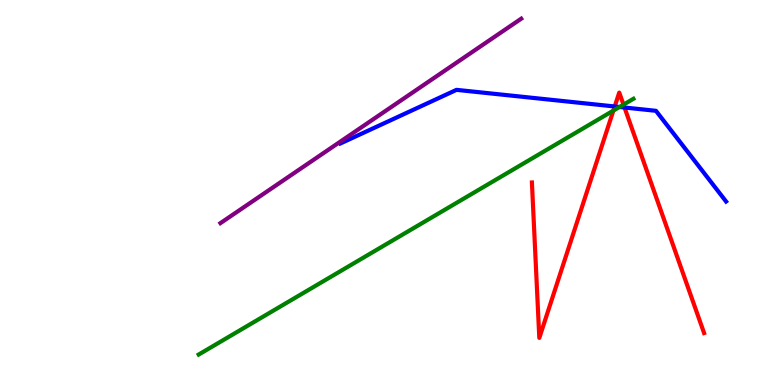[{'lines': ['blue', 'red'], 'intersections': [{'x': 7.93, 'y': 7.23}, {'x': 8.06, 'y': 7.21}]}, {'lines': ['green', 'red'], 'intersections': [{'x': 7.91, 'y': 7.13}, {'x': 8.05, 'y': 7.28}]}, {'lines': ['purple', 'red'], 'intersections': []}, {'lines': ['blue', 'green'], 'intersections': [{'x': 7.99, 'y': 7.22}]}, {'lines': ['blue', 'purple'], 'intersections': []}, {'lines': ['green', 'purple'], 'intersections': []}]